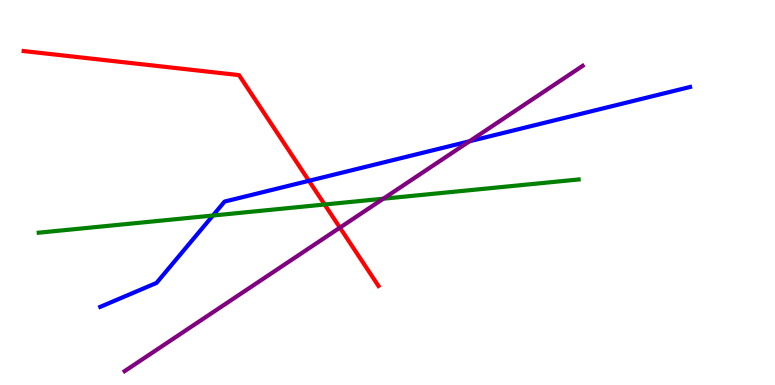[{'lines': ['blue', 'red'], 'intersections': [{'x': 3.99, 'y': 5.3}]}, {'lines': ['green', 'red'], 'intersections': [{'x': 4.19, 'y': 4.69}]}, {'lines': ['purple', 'red'], 'intersections': [{'x': 4.39, 'y': 4.09}]}, {'lines': ['blue', 'green'], 'intersections': [{'x': 2.75, 'y': 4.4}]}, {'lines': ['blue', 'purple'], 'intersections': [{'x': 6.06, 'y': 6.33}]}, {'lines': ['green', 'purple'], 'intersections': [{'x': 4.95, 'y': 4.84}]}]